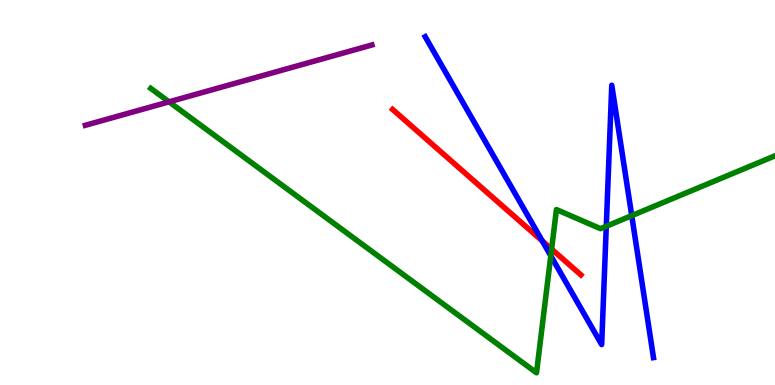[{'lines': ['blue', 'red'], 'intersections': [{'x': 7.0, 'y': 3.74}]}, {'lines': ['green', 'red'], 'intersections': [{'x': 7.12, 'y': 3.53}]}, {'lines': ['purple', 'red'], 'intersections': []}, {'lines': ['blue', 'green'], 'intersections': [{'x': 7.11, 'y': 3.36}, {'x': 7.82, 'y': 4.12}, {'x': 8.15, 'y': 4.4}]}, {'lines': ['blue', 'purple'], 'intersections': []}, {'lines': ['green', 'purple'], 'intersections': [{'x': 2.18, 'y': 7.35}]}]